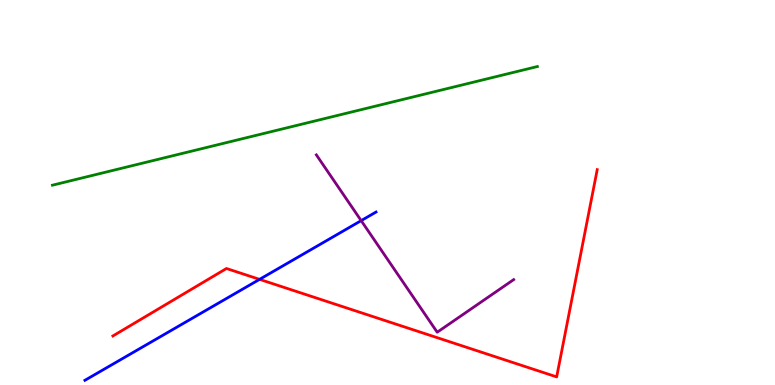[{'lines': ['blue', 'red'], 'intersections': [{'x': 3.35, 'y': 2.74}]}, {'lines': ['green', 'red'], 'intersections': []}, {'lines': ['purple', 'red'], 'intersections': []}, {'lines': ['blue', 'green'], 'intersections': []}, {'lines': ['blue', 'purple'], 'intersections': [{'x': 4.66, 'y': 4.27}]}, {'lines': ['green', 'purple'], 'intersections': []}]